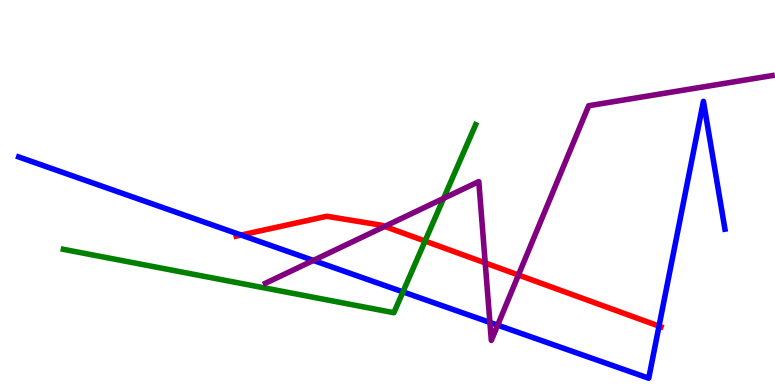[{'lines': ['blue', 'red'], 'intersections': [{'x': 3.11, 'y': 3.89}, {'x': 8.5, 'y': 1.53}]}, {'lines': ['green', 'red'], 'intersections': [{'x': 5.48, 'y': 3.74}]}, {'lines': ['purple', 'red'], 'intersections': [{'x': 4.96, 'y': 4.12}, {'x': 6.26, 'y': 3.17}, {'x': 6.69, 'y': 2.86}]}, {'lines': ['blue', 'green'], 'intersections': [{'x': 5.2, 'y': 2.42}]}, {'lines': ['blue', 'purple'], 'intersections': [{'x': 4.04, 'y': 3.24}, {'x': 6.32, 'y': 1.63}, {'x': 6.42, 'y': 1.55}]}, {'lines': ['green', 'purple'], 'intersections': [{'x': 5.72, 'y': 4.85}]}]